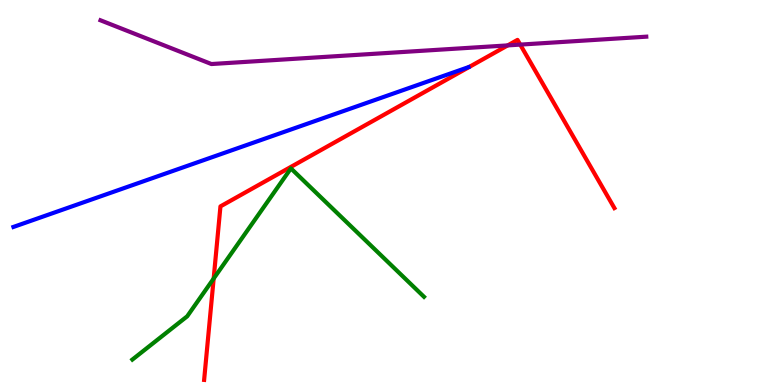[{'lines': ['blue', 'red'], 'intersections': []}, {'lines': ['green', 'red'], 'intersections': [{'x': 2.76, 'y': 2.76}]}, {'lines': ['purple', 'red'], 'intersections': [{'x': 6.55, 'y': 8.82}, {'x': 6.71, 'y': 8.84}]}, {'lines': ['blue', 'green'], 'intersections': []}, {'lines': ['blue', 'purple'], 'intersections': []}, {'lines': ['green', 'purple'], 'intersections': []}]